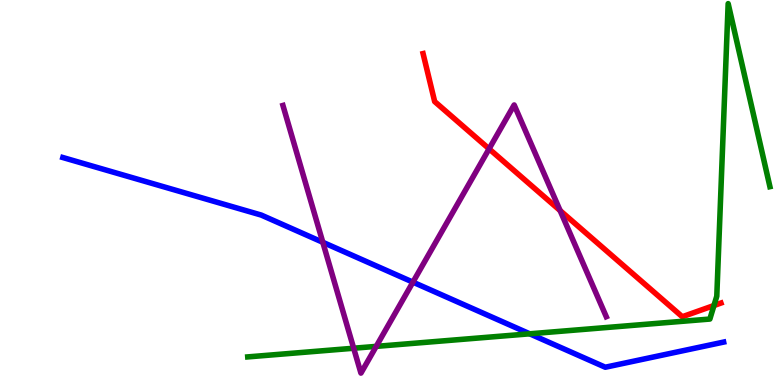[{'lines': ['blue', 'red'], 'intersections': []}, {'lines': ['green', 'red'], 'intersections': [{'x': 9.21, 'y': 2.06}]}, {'lines': ['purple', 'red'], 'intersections': [{'x': 6.31, 'y': 6.13}, {'x': 7.23, 'y': 4.53}]}, {'lines': ['blue', 'green'], 'intersections': [{'x': 6.84, 'y': 1.33}]}, {'lines': ['blue', 'purple'], 'intersections': [{'x': 4.17, 'y': 3.71}, {'x': 5.33, 'y': 2.67}]}, {'lines': ['green', 'purple'], 'intersections': [{'x': 4.56, 'y': 0.955}, {'x': 4.85, 'y': 1.0}]}]